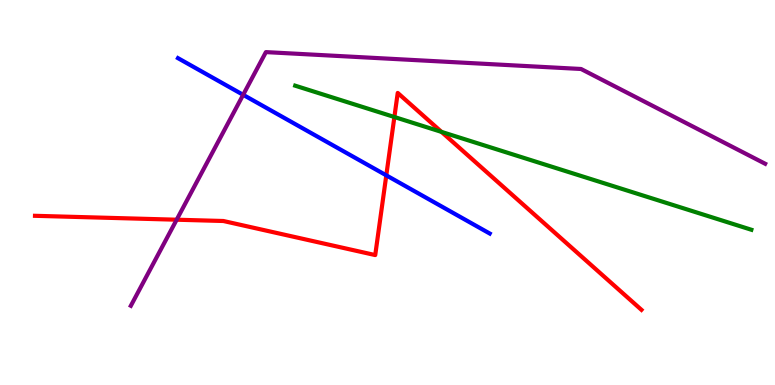[{'lines': ['blue', 'red'], 'intersections': [{'x': 4.98, 'y': 5.45}]}, {'lines': ['green', 'red'], 'intersections': [{'x': 5.09, 'y': 6.96}, {'x': 5.7, 'y': 6.57}]}, {'lines': ['purple', 'red'], 'intersections': [{'x': 2.28, 'y': 4.29}]}, {'lines': ['blue', 'green'], 'intersections': []}, {'lines': ['blue', 'purple'], 'intersections': [{'x': 3.14, 'y': 7.54}]}, {'lines': ['green', 'purple'], 'intersections': []}]